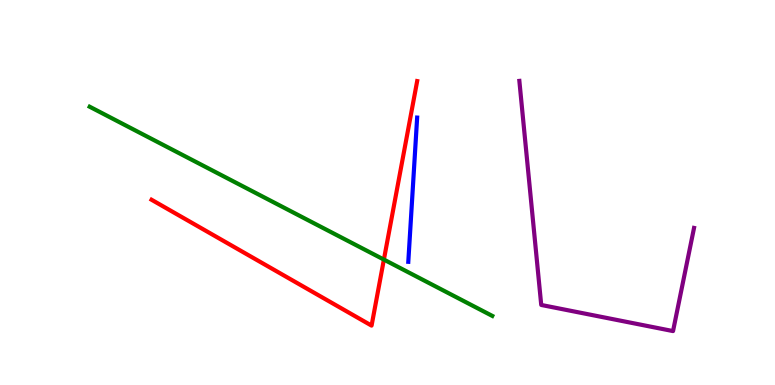[{'lines': ['blue', 'red'], 'intersections': []}, {'lines': ['green', 'red'], 'intersections': [{'x': 4.95, 'y': 3.26}]}, {'lines': ['purple', 'red'], 'intersections': []}, {'lines': ['blue', 'green'], 'intersections': []}, {'lines': ['blue', 'purple'], 'intersections': []}, {'lines': ['green', 'purple'], 'intersections': []}]